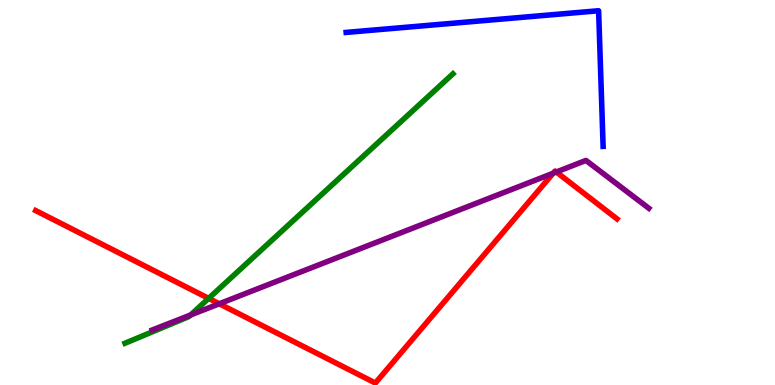[{'lines': ['blue', 'red'], 'intersections': []}, {'lines': ['green', 'red'], 'intersections': [{'x': 2.69, 'y': 2.25}]}, {'lines': ['purple', 'red'], 'intersections': [{'x': 2.83, 'y': 2.11}, {'x': 7.14, 'y': 5.5}, {'x': 7.18, 'y': 5.53}]}, {'lines': ['blue', 'green'], 'intersections': []}, {'lines': ['blue', 'purple'], 'intersections': []}, {'lines': ['green', 'purple'], 'intersections': [{'x': 2.46, 'y': 1.82}]}]